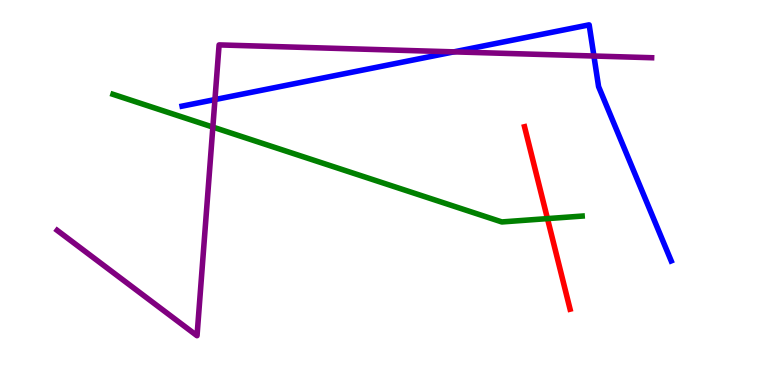[{'lines': ['blue', 'red'], 'intersections': []}, {'lines': ['green', 'red'], 'intersections': [{'x': 7.06, 'y': 4.32}]}, {'lines': ['purple', 'red'], 'intersections': []}, {'lines': ['blue', 'green'], 'intersections': []}, {'lines': ['blue', 'purple'], 'intersections': [{'x': 2.77, 'y': 7.41}, {'x': 5.86, 'y': 8.65}, {'x': 7.66, 'y': 8.55}]}, {'lines': ['green', 'purple'], 'intersections': [{'x': 2.75, 'y': 6.7}]}]